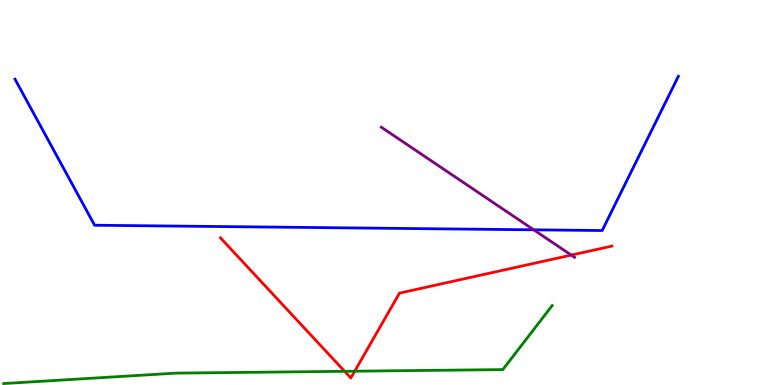[{'lines': ['blue', 'red'], 'intersections': []}, {'lines': ['green', 'red'], 'intersections': [{'x': 4.45, 'y': 0.356}, {'x': 4.58, 'y': 0.359}]}, {'lines': ['purple', 'red'], 'intersections': [{'x': 7.37, 'y': 3.37}]}, {'lines': ['blue', 'green'], 'intersections': []}, {'lines': ['blue', 'purple'], 'intersections': [{'x': 6.89, 'y': 4.03}]}, {'lines': ['green', 'purple'], 'intersections': []}]